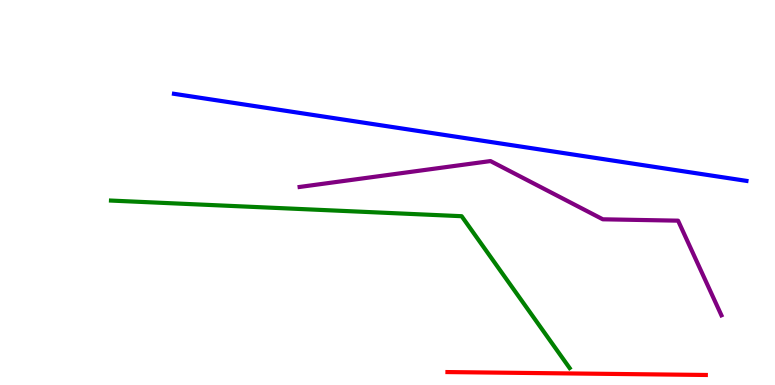[{'lines': ['blue', 'red'], 'intersections': []}, {'lines': ['green', 'red'], 'intersections': []}, {'lines': ['purple', 'red'], 'intersections': []}, {'lines': ['blue', 'green'], 'intersections': []}, {'lines': ['blue', 'purple'], 'intersections': []}, {'lines': ['green', 'purple'], 'intersections': []}]